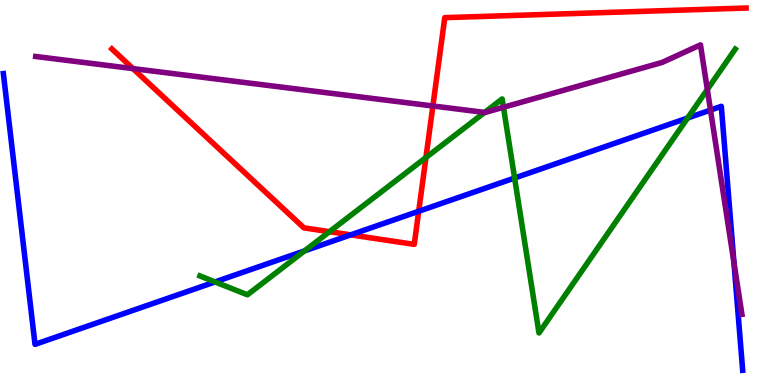[{'lines': ['blue', 'red'], 'intersections': [{'x': 4.53, 'y': 3.9}, {'x': 5.4, 'y': 4.51}]}, {'lines': ['green', 'red'], 'intersections': [{'x': 4.25, 'y': 3.98}, {'x': 5.5, 'y': 5.91}]}, {'lines': ['purple', 'red'], 'intersections': [{'x': 1.72, 'y': 8.22}, {'x': 5.59, 'y': 7.25}]}, {'lines': ['blue', 'green'], 'intersections': [{'x': 2.77, 'y': 2.68}, {'x': 3.93, 'y': 3.48}, {'x': 6.64, 'y': 5.38}, {'x': 8.87, 'y': 6.93}]}, {'lines': ['blue', 'purple'], 'intersections': [{'x': 9.17, 'y': 7.14}, {'x': 9.47, 'y': 3.18}]}, {'lines': ['green', 'purple'], 'intersections': [{'x': 6.25, 'y': 7.08}, {'x': 6.5, 'y': 7.21}, {'x': 9.13, 'y': 7.68}]}]